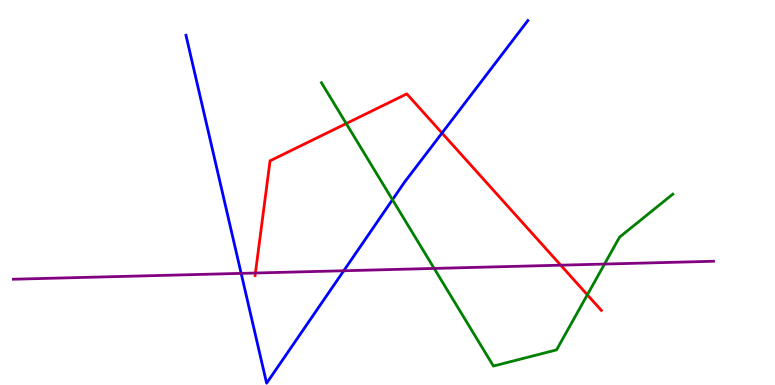[{'lines': ['blue', 'red'], 'intersections': [{'x': 5.7, 'y': 6.54}]}, {'lines': ['green', 'red'], 'intersections': [{'x': 4.47, 'y': 6.79}, {'x': 7.58, 'y': 2.34}]}, {'lines': ['purple', 'red'], 'intersections': [{'x': 3.3, 'y': 2.91}, {'x': 7.24, 'y': 3.11}]}, {'lines': ['blue', 'green'], 'intersections': [{'x': 5.06, 'y': 4.81}]}, {'lines': ['blue', 'purple'], 'intersections': [{'x': 3.11, 'y': 2.9}, {'x': 4.44, 'y': 2.97}]}, {'lines': ['green', 'purple'], 'intersections': [{'x': 5.6, 'y': 3.03}, {'x': 7.8, 'y': 3.14}]}]